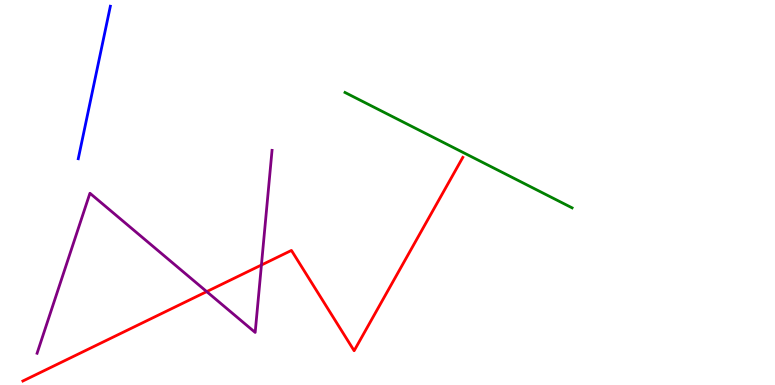[{'lines': ['blue', 'red'], 'intersections': []}, {'lines': ['green', 'red'], 'intersections': []}, {'lines': ['purple', 'red'], 'intersections': [{'x': 2.67, 'y': 2.43}, {'x': 3.37, 'y': 3.12}]}, {'lines': ['blue', 'green'], 'intersections': []}, {'lines': ['blue', 'purple'], 'intersections': []}, {'lines': ['green', 'purple'], 'intersections': []}]